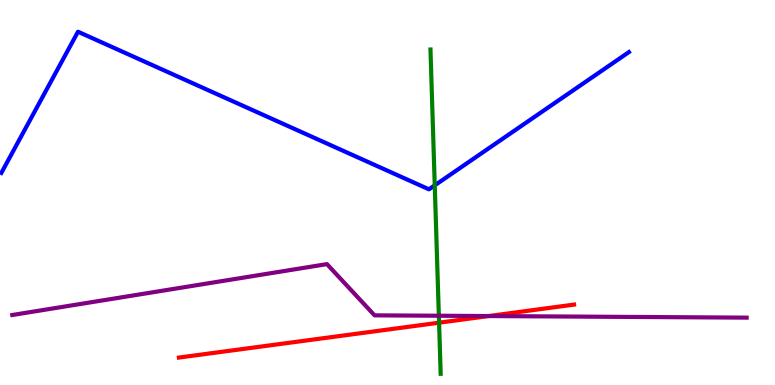[{'lines': ['blue', 'red'], 'intersections': []}, {'lines': ['green', 'red'], 'intersections': [{'x': 5.67, 'y': 1.62}]}, {'lines': ['purple', 'red'], 'intersections': [{'x': 6.31, 'y': 1.79}]}, {'lines': ['blue', 'green'], 'intersections': [{'x': 5.61, 'y': 5.19}]}, {'lines': ['blue', 'purple'], 'intersections': []}, {'lines': ['green', 'purple'], 'intersections': [{'x': 5.66, 'y': 1.8}]}]